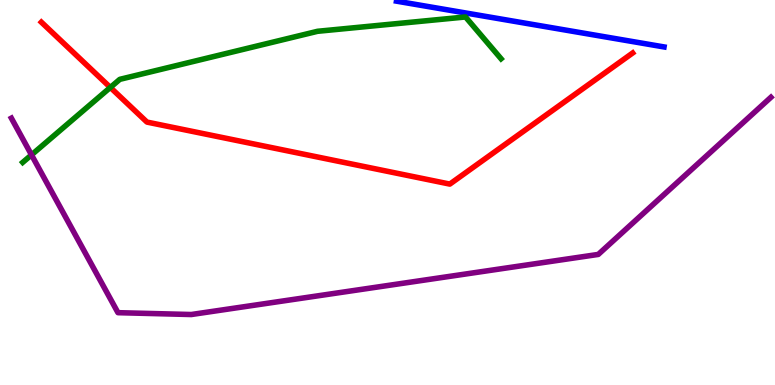[{'lines': ['blue', 'red'], 'intersections': []}, {'lines': ['green', 'red'], 'intersections': [{'x': 1.42, 'y': 7.73}]}, {'lines': ['purple', 'red'], 'intersections': []}, {'lines': ['blue', 'green'], 'intersections': []}, {'lines': ['blue', 'purple'], 'intersections': []}, {'lines': ['green', 'purple'], 'intersections': [{'x': 0.406, 'y': 5.98}]}]